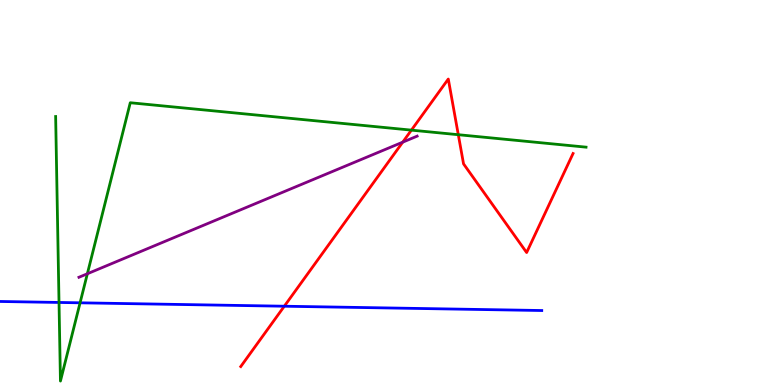[{'lines': ['blue', 'red'], 'intersections': [{'x': 3.67, 'y': 2.05}]}, {'lines': ['green', 'red'], 'intersections': [{'x': 5.31, 'y': 6.62}, {'x': 5.91, 'y': 6.5}]}, {'lines': ['purple', 'red'], 'intersections': [{'x': 5.2, 'y': 6.31}]}, {'lines': ['blue', 'green'], 'intersections': [{'x': 0.762, 'y': 2.14}, {'x': 1.03, 'y': 2.13}]}, {'lines': ['blue', 'purple'], 'intersections': []}, {'lines': ['green', 'purple'], 'intersections': [{'x': 1.13, 'y': 2.89}]}]